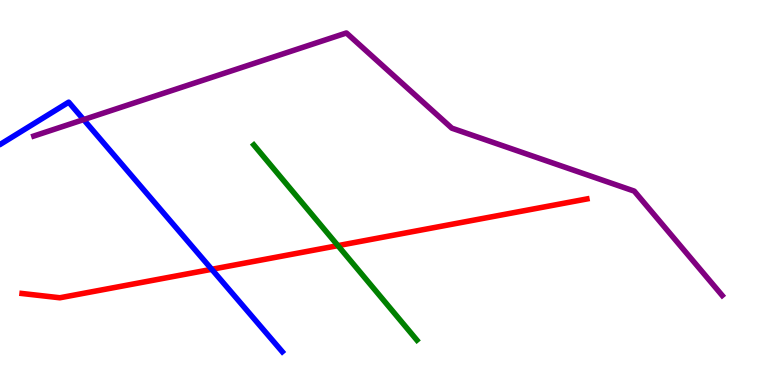[{'lines': ['blue', 'red'], 'intersections': [{'x': 2.73, 'y': 3.01}]}, {'lines': ['green', 'red'], 'intersections': [{'x': 4.36, 'y': 3.62}]}, {'lines': ['purple', 'red'], 'intersections': []}, {'lines': ['blue', 'green'], 'intersections': []}, {'lines': ['blue', 'purple'], 'intersections': [{'x': 1.08, 'y': 6.89}]}, {'lines': ['green', 'purple'], 'intersections': []}]